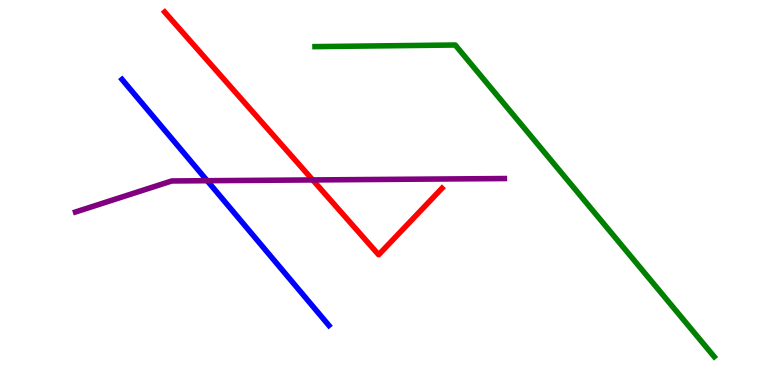[{'lines': ['blue', 'red'], 'intersections': []}, {'lines': ['green', 'red'], 'intersections': []}, {'lines': ['purple', 'red'], 'intersections': [{'x': 4.03, 'y': 5.33}]}, {'lines': ['blue', 'green'], 'intersections': []}, {'lines': ['blue', 'purple'], 'intersections': [{'x': 2.67, 'y': 5.31}]}, {'lines': ['green', 'purple'], 'intersections': []}]